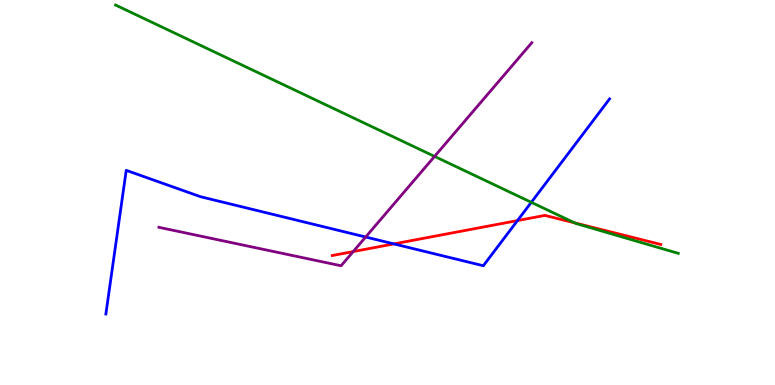[{'lines': ['blue', 'red'], 'intersections': [{'x': 5.08, 'y': 3.66}, {'x': 6.68, 'y': 4.27}]}, {'lines': ['green', 'red'], 'intersections': [{'x': 7.41, 'y': 4.21}]}, {'lines': ['purple', 'red'], 'intersections': [{'x': 4.56, 'y': 3.47}]}, {'lines': ['blue', 'green'], 'intersections': [{'x': 6.86, 'y': 4.74}]}, {'lines': ['blue', 'purple'], 'intersections': [{'x': 4.72, 'y': 3.84}]}, {'lines': ['green', 'purple'], 'intersections': [{'x': 5.61, 'y': 5.94}]}]